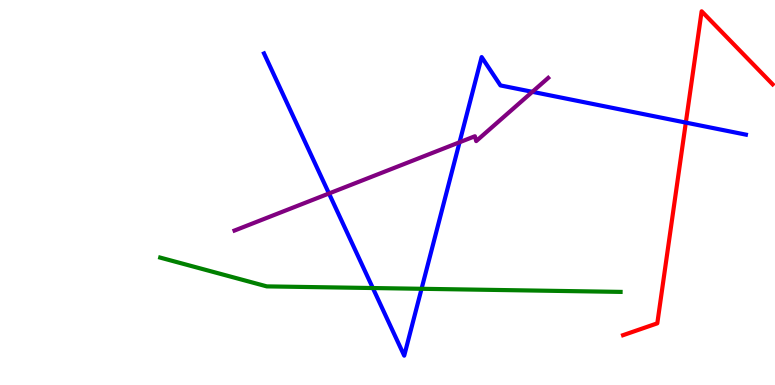[{'lines': ['blue', 'red'], 'intersections': [{'x': 8.85, 'y': 6.82}]}, {'lines': ['green', 'red'], 'intersections': []}, {'lines': ['purple', 'red'], 'intersections': []}, {'lines': ['blue', 'green'], 'intersections': [{'x': 4.81, 'y': 2.52}, {'x': 5.44, 'y': 2.5}]}, {'lines': ['blue', 'purple'], 'intersections': [{'x': 4.24, 'y': 4.97}, {'x': 5.93, 'y': 6.3}, {'x': 6.87, 'y': 7.61}]}, {'lines': ['green', 'purple'], 'intersections': []}]